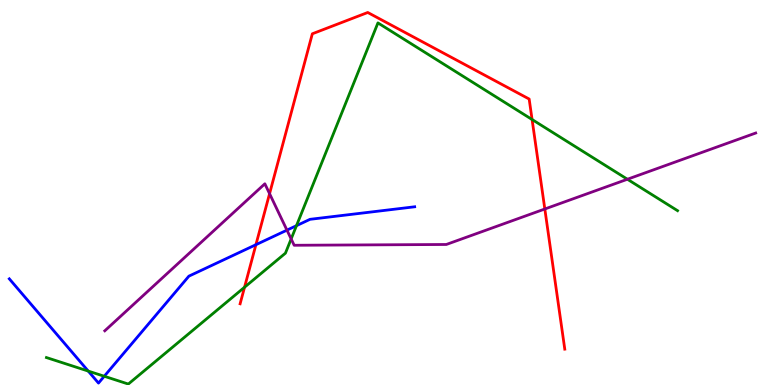[{'lines': ['blue', 'red'], 'intersections': [{'x': 3.3, 'y': 3.64}]}, {'lines': ['green', 'red'], 'intersections': [{'x': 3.16, 'y': 2.54}, {'x': 6.87, 'y': 6.9}]}, {'lines': ['purple', 'red'], 'intersections': [{'x': 3.48, 'y': 4.97}, {'x': 7.03, 'y': 4.57}]}, {'lines': ['blue', 'green'], 'intersections': [{'x': 1.14, 'y': 0.362}, {'x': 1.35, 'y': 0.227}, {'x': 3.83, 'y': 4.14}]}, {'lines': ['blue', 'purple'], 'intersections': [{'x': 3.7, 'y': 4.02}]}, {'lines': ['green', 'purple'], 'intersections': [{'x': 3.76, 'y': 3.79}, {'x': 8.1, 'y': 5.34}]}]